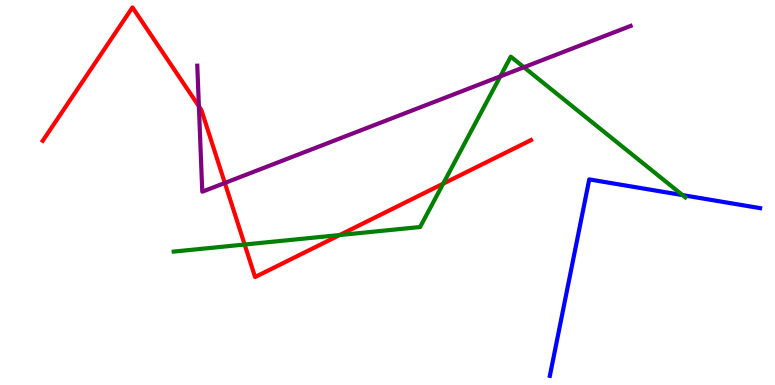[{'lines': ['blue', 'red'], 'intersections': []}, {'lines': ['green', 'red'], 'intersections': [{'x': 3.16, 'y': 3.65}, {'x': 4.38, 'y': 3.9}, {'x': 5.72, 'y': 5.23}]}, {'lines': ['purple', 'red'], 'intersections': [{'x': 2.57, 'y': 7.24}, {'x': 2.9, 'y': 5.25}]}, {'lines': ['blue', 'green'], 'intersections': [{'x': 8.81, 'y': 4.93}]}, {'lines': ['blue', 'purple'], 'intersections': []}, {'lines': ['green', 'purple'], 'intersections': [{'x': 6.46, 'y': 8.02}, {'x': 6.76, 'y': 8.25}]}]